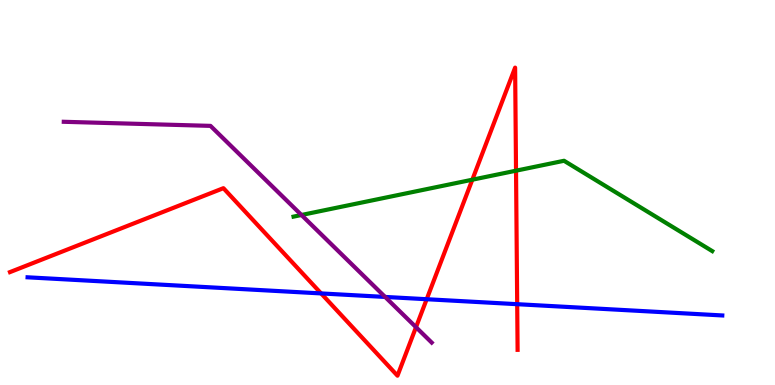[{'lines': ['blue', 'red'], 'intersections': [{'x': 4.14, 'y': 2.38}, {'x': 5.51, 'y': 2.23}, {'x': 6.67, 'y': 2.1}]}, {'lines': ['green', 'red'], 'intersections': [{'x': 6.09, 'y': 5.33}, {'x': 6.66, 'y': 5.57}]}, {'lines': ['purple', 'red'], 'intersections': [{'x': 5.37, 'y': 1.5}]}, {'lines': ['blue', 'green'], 'intersections': []}, {'lines': ['blue', 'purple'], 'intersections': [{'x': 4.97, 'y': 2.29}]}, {'lines': ['green', 'purple'], 'intersections': [{'x': 3.89, 'y': 4.42}]}]